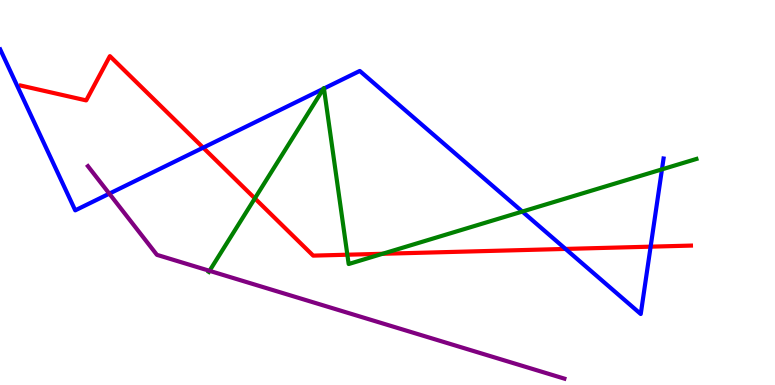[{'lines': ['blue', 'red'], 'intersections': [{'x': 2.62, 'y': 6.16}, {'x': 7.3, 'y': 3.53}, {'x': 8.4, 'y': 3.59}]}, {'lines': ['green', 'red'], 'intersections': [{'x': 3.29, 'y': 4.85}, {'x': 4.48, 'y': 3.38}, {'x': 4.94, 'y': 3.41}]}, {'lines': ['purple', 'red'], 'intersections': []}, {'lines': ['blue', 'green'], 'intersections': [{'x': 4.17, 'y': 7.69}, {'x': 4.18, 'y': 7.7}, {'x': 6.74, 'y': 4.51}, {'x': 8.54, 'y': 5.6}]}, {'lines': ['blue', 'purple'], 'intersections': [{'x': 1.41, 'y': 4.97}]}, {'lines': ['green', 'purple'], 'intersections': [{'x': 2.7, 'y': 2.97}]}]